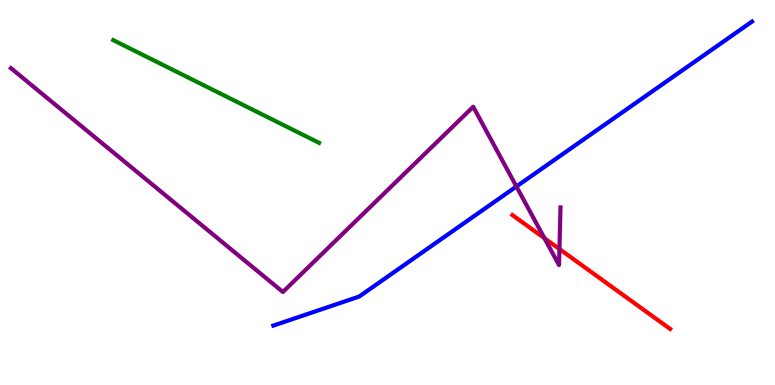[{'lines': ['blue', 'red'], 'intersections': []}, {'lines': ['green', 'red'], 'intersections': []}, {'lines': ['purple', 'red'], 'intersections': [{'x': 7.03, 'y': 3.81}, {'x': 7.22, 'y': 3.53}]}, {'lines': ['blue', 'green'], 'intersections': []}, {'lines': ['blue', 'purple'], 'intersections': [{'x': 6.66, 'y': 5.16}]}, {'lines': ['green', 'purple'], 'intersections': []}]